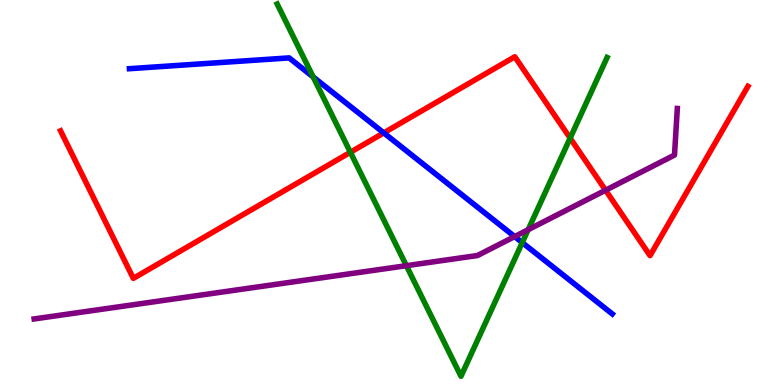[{'lines': ['blue', 'red'], 'intersections': [{'x': 4.95, 'y': 6.55}]}, {'lines': ['green', 'red'], 'intersections': [{'x': 4.52, 'y': 6.04}, {'x': 7.36, 'y': 6.41}]}, {'lines': ['purple', 'red'], 'intersections': [{'x': 7.81, 'y': 5.06}]}, {'lines': ['blue', 'green'], 'intersections': [{'x': 4.04, 'y': 8.0}, {'x': 6.74, 'y': 3.7}]}, {'lines': ['blue', 'purple'], 'intersections': [{'x': 6.64, 'y': 3.86}]}, {'lines': ['green', 'purple'], 'intersections': [{'x': 5.24, 'y': 3.1}, {'x': 6.82, 'y': 4.03}]}]